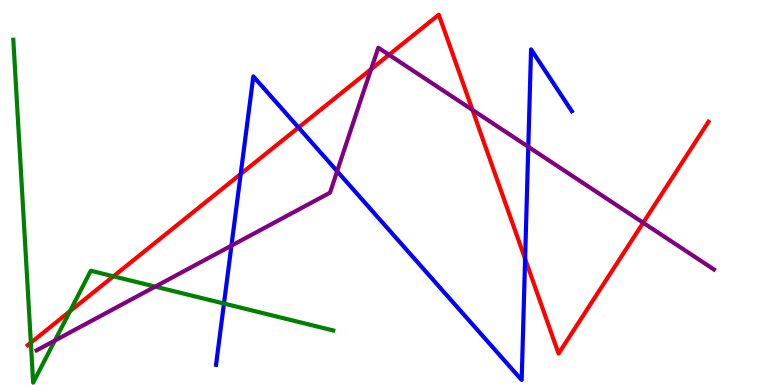[{'lines': ['blue', 'red'], 'intersections': [{'x': 3.11, 'y': 5.48}, {'x': 3.85, 'y': 6.69}, {'x': 6.78, 'y': 3.28}]}, {'lines': ['green', 'red'], 'intersections': [{'x': 0.398, 'y': 1.1}, {'x': 0.903, 'y': 1.91}, {'x': 1.46, 'y': 2.82}]}, {'lines': ['purple', 'red'], 'intersections': [{'x': 4.79, 'y': 8.2}, {'x': 5.02, 'y': 8.58}, {'x': 6.1, 'y': 7.14}, {'x': 8.3, 'y': 4.21}]}, {'lines': ['blue', 'green'], 'intersections': [{'x': 2.89, 'y': 2.12}]}, {'lines': ['blue', 'purple'], 'intersections': [{'x': 2.99, 'y': 3.62}, {'x': 4.35, 'y': 5.55}, {'x': 6.82, 'y': 6.19}]}, {'lines': ['green', 'purple'], 'intersections': [{'x': 0.708, 'y': 1.15}, {'x': 2.0, 'y': 2.56}]}]